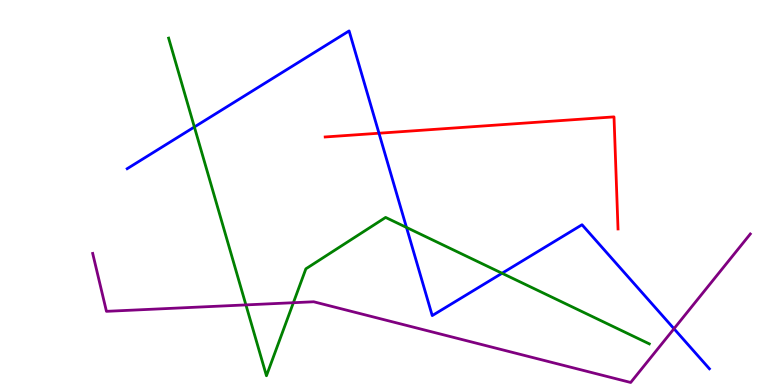[{'lines': ['blue', 'red'], 'intersections': [{'x': 4.89, 'y': 6.54}]}, {'lines': ['green', 'red'], 'intersections': []}, {'lines': ['purple', 'red'], 'intersections': []}, {'lines': ['blue', 'green'], 'intersections': [{'x': 2.51, 'y': 6.7}, {'x': 5.25, 'y': 4.09}, {'x': 6.48, 'y': 2.9}]}, {'lines': ['blue', 'purple'], 'intersections': [{'x': 8.7, 'y': 1.46}]}, {'lines': ['green', 'purple'], 'intersections': [{'x': 3.17, 'y': 2.08}, {'x': 3.79, 'y': 2.14}]}]